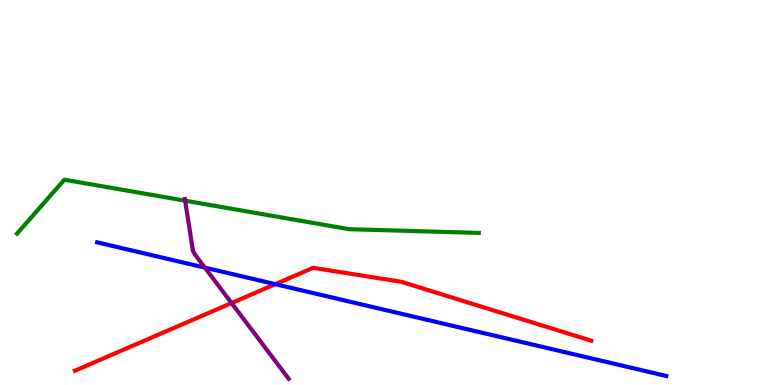[{'lines': ['blue', 'red'], 'intersections': [{'x': 3.55, 'y': 2.62}]}, {'lines': ['green', 'red'], 'intersections': []}, {'lines': ['purple', 'red'], 'intersections': [{'x': 2.99, 'y': 2.13}]}, {'lines': ['blue', 'green'], 'intersections': []}, {'lines': ['blue', 'purple'], 'intersections': [{'x': 2.64, 'y': 3.05}]}, {'lines': ['green', 'purple'], 'intersections': [{'x': 2.39, 'y': 4.79}]}]